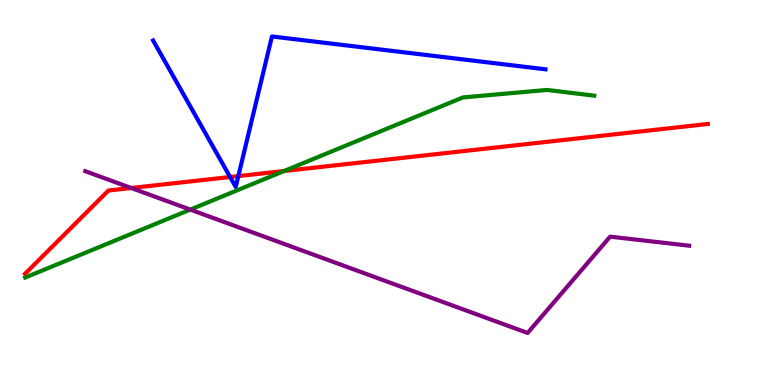[{'lines': ['blue', 'red'], 'intersections': [{'x': 2.97, 'y': 5.4}, {'x': 3.08, 'y': 5.43}]}, {'lines': ['green', 'red'], 'intersections': [{'x': 3.67, 'y': 5.56}]}, {'lines': ['purple', 'red'], 'intersections': [{'x': 1.69, 'y': 5.12}]}, {'lines': ['blue', 'green'], 'intersections': []}, {'lines': ['blue', 'purple'], 'intersections': []}, {'lines': ['green', 'purple'], 'intersections': [{'x': 2.46, 'y': 4.56}]}]